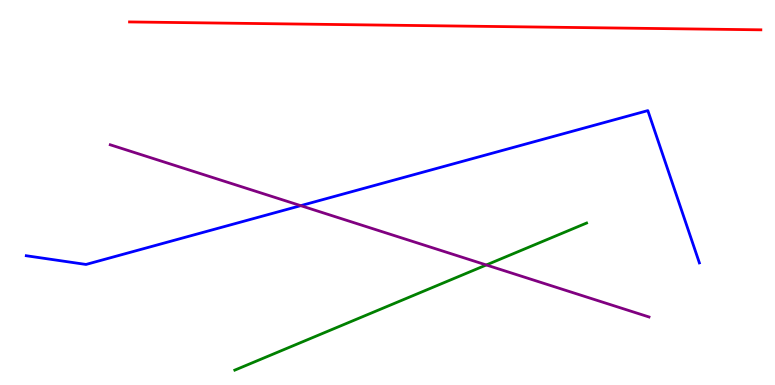[{'lines': ['blue', 'red'], 'intersections': []}, {'lines': ['green', 'red'], 'intersections': []}, {'lines': ['purple', 'red'], 'intersections': []}, {'lines': ['blue', 'green'], 'intersections': []}, {'lines': ['blue', 'purple'], 'intersections': [{'x': 3.88, 'y': 4.66}]}, {'lines': ['green', 'purple'], 'intersections': [{'x': 6.27, 'y': 3.12}]}]